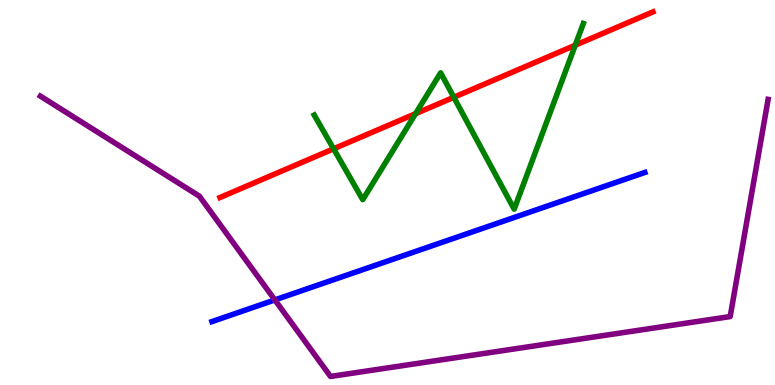[{'lines': ['blue', 'red'], 'intersections': []}, {'lines': ['green', 'red'], 'intersections': [{'x': 4.3, 'y': 6.13}, {'x': 5.36, 'y': 7.05}, {'x': 5.86, 'y': 7.47}, {'x': 7.42, 'y': 8.83}]}, {'lines': ['purple', 'red'], 'intersections': []}, {'lines': ['blue', 'green'], 'intersections': []}, {'lines': ['blue', 'purple'], 'intersections': [{'x': 3.55, 'y': 2.21}]}, {'lines': ['green', 'purple'], 'intersections': []}]